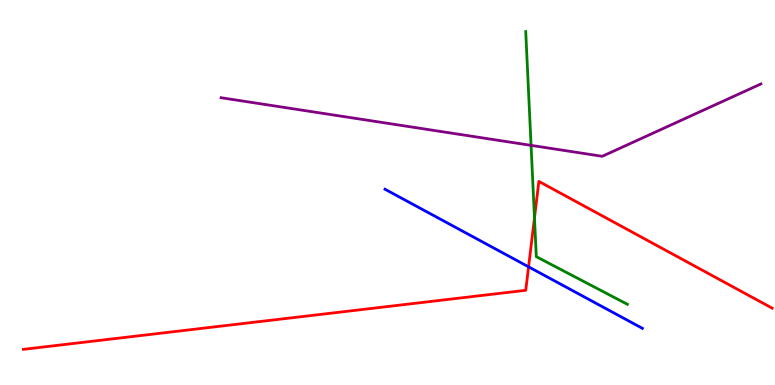[{'lines': ['blue', 'red'], 'intersections': [{'x': 6.82, 'y': 3.07}]}, {'lines': ['green', 'red'], 'intersections': [{'x': 6.9, 'y': 4.34}]}, {'lines': ['purple', 'red'], 'intersections': []}, {'lines': ['blue', 'green'], 'intersections': []}, {'lines': ['blue', 'purple'], 'intersections': []}, {'lines': ['green', 'purple'], 'intersections': [{'x': 6.85, 'y': 6.22}]}]